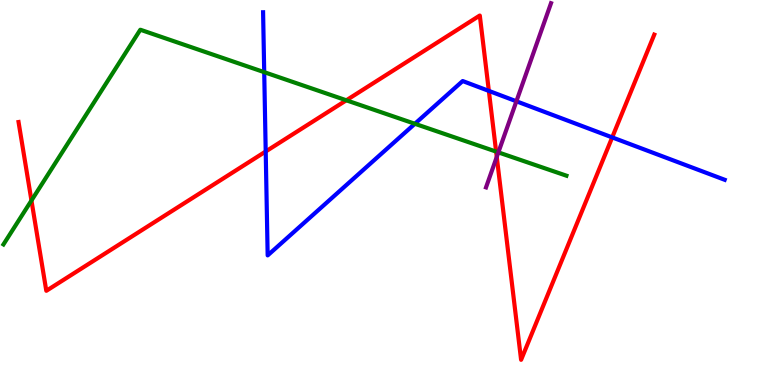[{'lines': ['blue', 'red'], 'intersections': [{'x': 3.43, 'y': 6.07}, {'x': 6.31, 'y': 7.64}, {'x': 7.9, 'y': 6.43}]}, {'lines': ['green', 'red'], 'intersections': [{'x': 0.406, 'y': 4.79}, {'x': 4.47, 'y': 7.4}, {'x': 6.4, 'y': 6.06}]}, {'lines': ['purple', 'red'], 'intersections': [{'x': 6.41, 'y': 5.92}]}, {'lines': ['blue', 'green'], 'intersections': [{'x': 3.41, 'y': 8.13}, {'x': 5.35, 'y': 6.79}]}, {'lines': ['blue', 'purple'], 'intersections': [{'x': 6.66, 'y': 7.37}]}, {'lines': ['green', 'purple'], 'intersections': [{'x': 6.43, 'y': 6.04}]}]